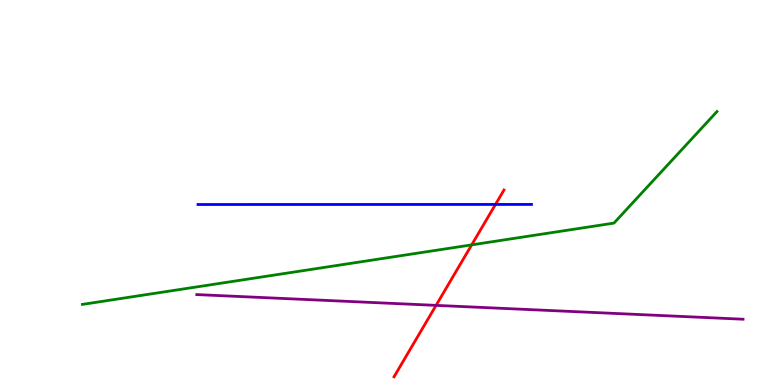[{'lines': ['blue', 'red'], 'intersections': [{'x': 6.39, 'y': 4.69}]}, {'lines': ['green', 'red'], 'intersections': [{'x': 6.09, 'y': 3.64}]}, {'lines': ['purple', 'red'], 'intersections': [{'x': 5.63, 'y': 2.07}]}, {'lines': ['blue', 'green'], 'intersections': []}, {'lines': ['blue', 'purple'], 'intersections': []}, {'lines': ['green', 'purple'], 'intersections': []}]